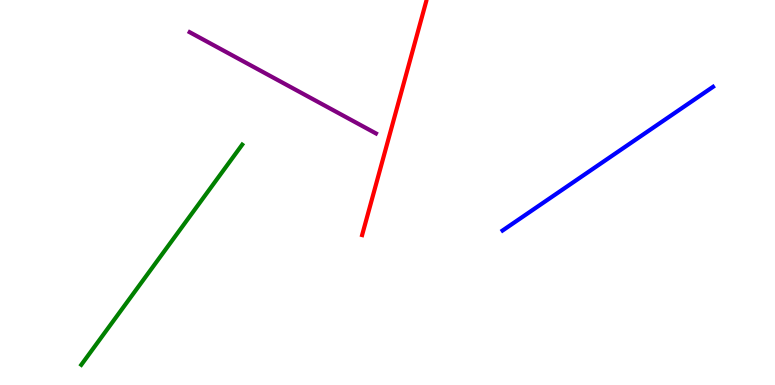[{'lines': ['blue', 'red'], 'intersections': []}, {'lines': ['green', 'red'], 'intersections': []}, {'lines': ['purple', 'red'], 'intersections': []}, {'lines': ['blue', 'green'], 'intersections': []}, {'lines': ['blue', 'purple'], 'intersections': []}, {'lines': ['green', 'purple'], 'intersections': []}]